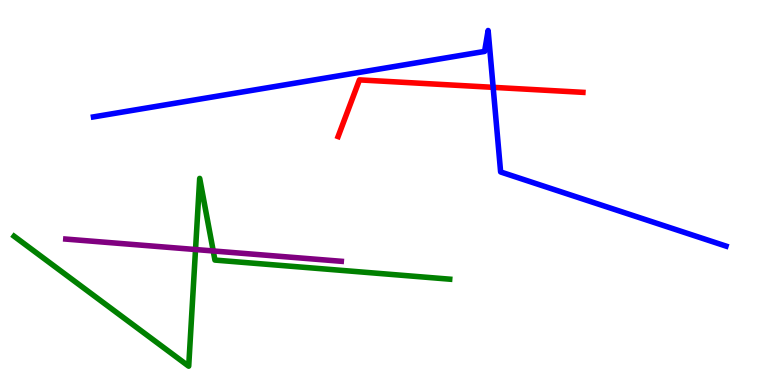[{'lines': ['blue', 'red'], 'intersections': [{'x': 6.36, 'y': 7.73}]}, {'lines': ['green', 'red'], 'intersections': []}, {'lines': ['purple', 'red'], 'intersections': []}, {'lines': ['blue', 'green'], 'intersections': []}, {'lines': ['blue', 'purple'], 'intersections': []}, {'lines': ['green', 'purple'], 'intersections': [{'x': 2.52, 'y': 3.52}, {'x': 2.75, 'y': 3.48}]}]